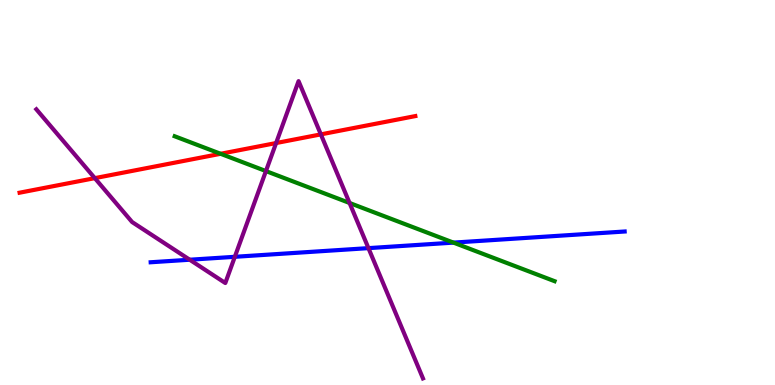[{'lines': ['blue', 'red'], 'intersections': []}, {'lines': ['green', 'red'], 'intersections': [{'x': 2.85, 'y': 6.01}]}, {'lines': ['purple', 'red'], 'intersections': [{'x': 1.22, 'y': 5.37}, {'x': 3.56, 'y': 6.28}, {'x': 4.14, 'y': 6.51}]}, {'lines': ['blue', 'green'], 'intersections': [{'x': 5.85, 'y': 3.7}]}, {'lines': ['blue', 'purple'], 'intersections': [{'x': 2.45, 'y': 3.25}, {'x': 3.03, 'y': 3.33}, {'x': 4.75, 'y': 3.56}]}, {'lines': ['green', 'purple'], 'intersections': [{'x': 3.43, 'y': 5.56}, {'x': 4.51, 'y': 4.73}]}]